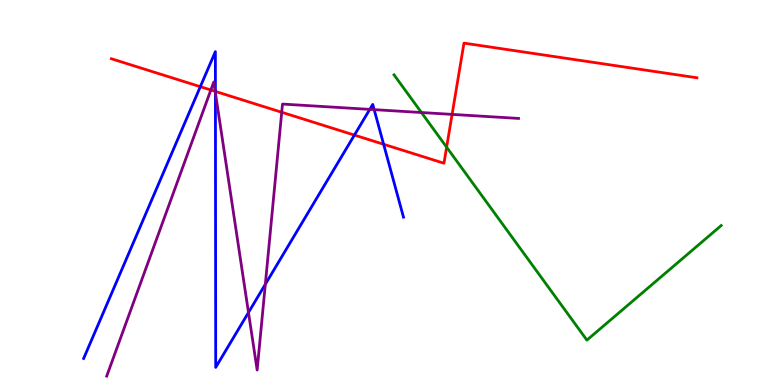[{'lines': ['blue', 'red'], 'intersections': [{'x': 2.58, 'y': 7.75}, {'x': 2.78, 'y': 7.63}, {'x': 4.57, 'y': 6.49}, {'x': 4.95, 'y': 6.25}]}, {'lines': ['green', 'red'], 'intersections': [{'x': 5.76, 'y': 6.18}]}, {'lines': ['purple', 'red'], 'intersections': [{'x': 2.72, 'y': 7.66}, {'x': 2.78, 'y': 7.63}, {'x': 3.64, 'y': 7.08}, {'x': 5.83, 'y': 7.03}]}, {'lines': ['blue', 'green'], 'intersections': []}, {'lines': ['blue', 'purple'], 'intersections': [{'x': 2.78, 'y': 7.59}, {'x': 3.21, 'y': 1.88}, {'x': 3.42, 'y': 2.62}, {'x': 4.77, 'y': 7.16}, {'x': 4.83, 'y': 7.15}]}, {'lines': ['green', 'purple'], 'intersections': [{'x': 5.44, 'y': 7.08}]}]